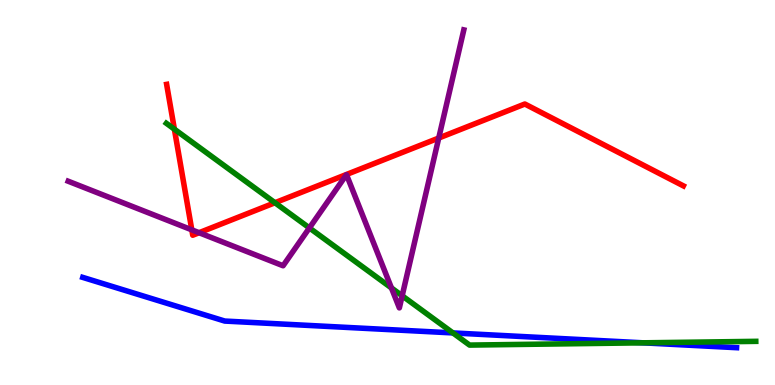[{'lines': ['blue', 'red'], 'intersections': []}, {'lines': ['green', 'red'], 'intersections': [{'x': 2.25, 'y': 6.64}, {'x': 3.55, 'y': 4.73}]}, {'lines': ['purple', 'red'], 'intersections': [{'x': 2.47, 'y': 4.03}, {'x': 2.57, 'y': 3.96}, {'x': 5.66, 'y': 6.41}]}, {'lines': ['blue', 'green'], 'intersections': [{'x': 5.84, 'y': 1.35}, {'x': 8.3, 'y': 1.1}]}, {'lines': ['blue', 'purple'], 'intersections': []}, {'lines': ['green', 'purple'], 'intersections': [{'x': 3.99, 'y': 4.08}, {'x': 5.05, 'y': 2.52}, {'x': 5.19, 'y': 2.32}]}]